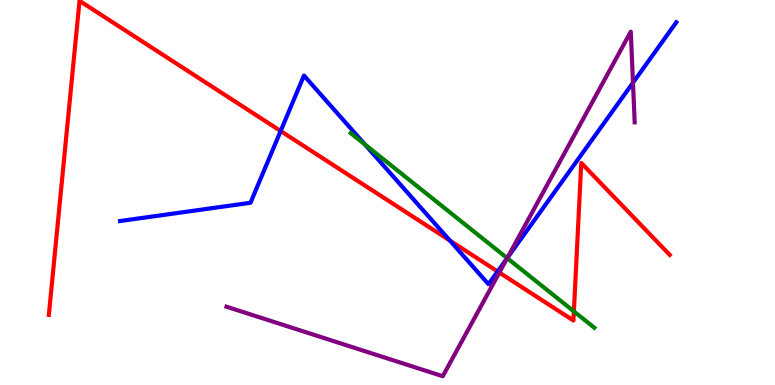[{'lines': ['blue', 'red'], 'intersections': [{'x': 3.62, 'y': 6.6}, {'x': 5.8, 'y': 3.75}, {'x': 6.42, 'y': 2.95}]}, {'lines': ['green', 'red'], 'intersections': [{'x': 7.4, 'y': 1.91}]}, {'lines': ['purple', 'red'], 'intersections': [{'x': 6.44, 'y': 2.92}]}, {'lines': ['blue', 'green'], 'intersections': [{'x': 4.71, 'y': 6.25}, {'x': 6.54, 'y': 3.3}]}, {'lines': ['blue', 'purple'], 'intersections': [{'x': 6.55, 'y': 3.3}, {'x': 8.17, 'y': 7.85}]}, {'lines': ['green', 'purple'], 'intersections': [{'x': 6.54, 'y': 3.3}]}]